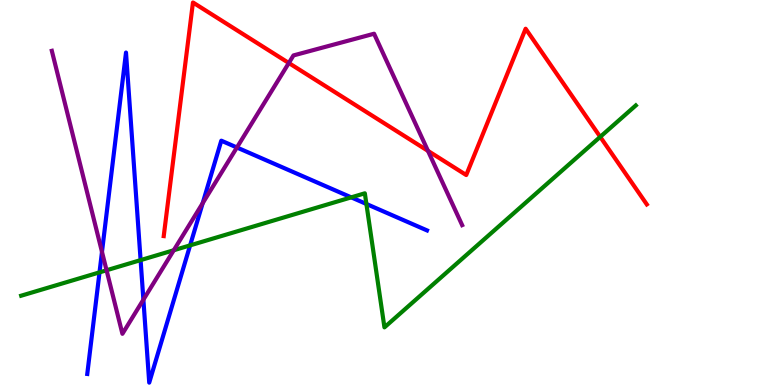[{'lines': ['blue', 'red'], 'intersections': []}, {'lines': ['green', 'red'], 'intersections': [{'x': 7.74, 'y': 6.45}]}, {'lines': ['purple', 'red'], 'intersections': [{'x': 3.73, 'y': 8.36}, {'x': 5.52, 'y': 6.08}]}, {'lines': ['blue', 'green'], 'intersections': [{'x': 1.28, 'y': 2.93}, {'x': 1.81, 'y': 3.24}, {'x': 2.45, 'y': 3.63}, {'x': 4.53, 'y': 4.87}, {'x': 4.73, 'y': 4.7}]}, {'lines': ['blue', 'purple'], 'intersections': [{'x': 1.32, 'y': 3.46}, {'x': 1.85, 'y': 2.22}, {'x': 2.62, 'y': 4.72}, {'x': 3.06, 'y': 6.17}]}, {'lines': ['green', 'purple'], 'intersections': [{'x': 1.38, 'y': 2.98}, {'x': 2.24, 'y': 3.5}]}]